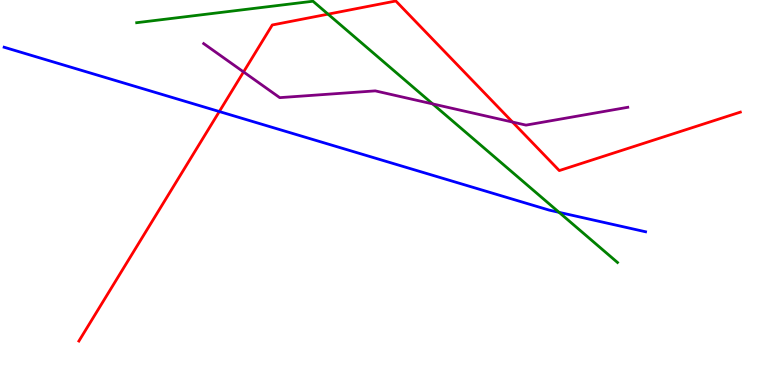[{'lines': ['blue', 'red'], 'intersections': [{'x': 2.83, 'y': 7.1}]}, {'lines': ['green', 'red'], 'intersections': [{'x': 4.23, 'y': 9.63}]}, {'lines': ['purple', 'red'], 'intersections': [{'x': 3.14, 'y': 8.13}, {'x': 6.61, 'y': 6.83}]}, {'lines': ['blue', 'green'], 'intersections': [{'x': 7.21, 'y': 4.48}]}, {'lines': ['blue', 'purple'], 'intersections': []}, {'lines': ['green', 'purple'], 'intersections': [{'x': 5.58, 'y': 7.3}]}]